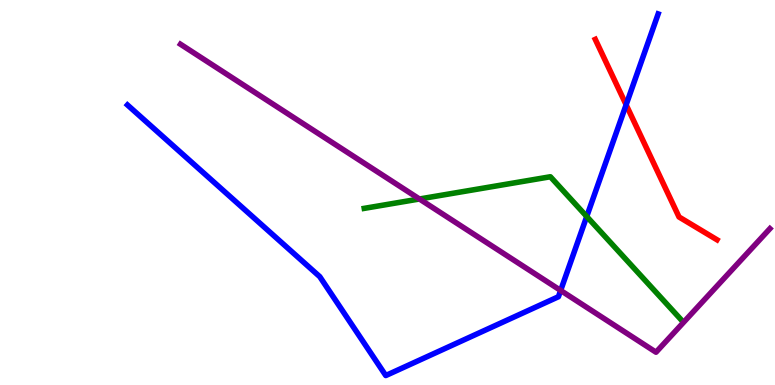[{'lines': ['blue', 'red'], 'intersections': [{'x': 8.08, 'y': 7.28}]}, {'lines': ['green', 'red'], 'intersections': []}, {'lines': ['purple', 'red'], 'intersections': []}, {'lines': ['blue', 'green'], 'intersections': [{'x': 7.57, 'y': 4.38}]}, {'lines': ['blue', 'purple'], 'intersections': [{'x': 7.23, 'y': 2.46}]}, {'lines': ['green', 'purple'], 'intersections': [{'x': 5.41, 'y': 4.83}]}]